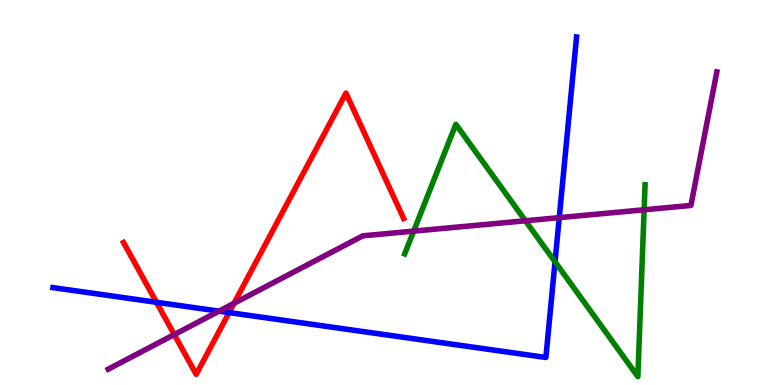[{'lines': ['blue', 'red'], 'intersections': [{'x': 2.02, 'y': 2.15}, {'x': 2.96, 'y': 1.88}]}, {'lines': ['green', 'red'], 'intersections': []}, {'lines': ['purple', 'red'], 'intersections': [{'x': 2.25, 'y': 1.31}, {'x': 3.02, 'y': 2.12}]}, {'lines': ['blue', 'green'], 'intersections': [{'x': 7.16, 'y': 3.2}]}, {'lines': ['blue', 'purple'], 'intersections': [{'x': 2.83, 'y': 1.92}, {'x': 7.22, 'y': 4.35}]}, {'lines': ['green', 'purple'], 'intersections': [{'x': 5.34, 'y': 4.0}, {'x': 6.78, 'y': 4.27}, {'x': 8.31, 'y': 4.55}]}]